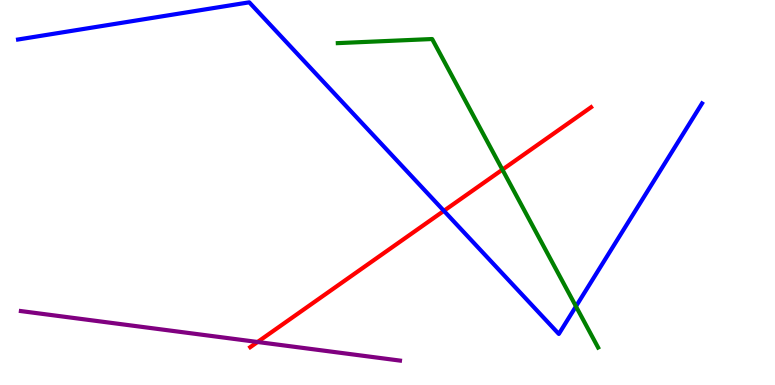[{'lines': ['blue', 'red'], 'intersections': [{'x': 5.73, 'y': 4.52}]}, {'lines': ['green', 'red'], 'intersections': [{'x': 6.48, 'y': 5.59}]}, {'lines': ['purple', 'red'], 'intersections': [{'x': 3.32, 'y': 1.12}]}, {'lines': ['blue', 'green'], 'intersections': [{'x': 7.43, 'y': 2.04}]}, {'lines': ['blue', 'purple'], 'intersections': []}, {'lines': ['green', 'purple'], 'intersections': []}]